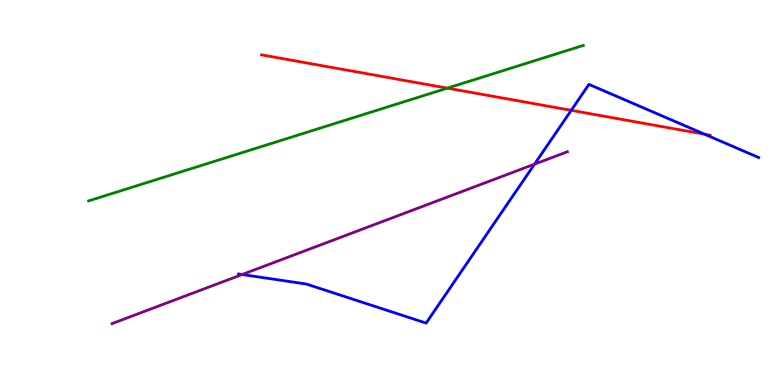[{'lines': ['blue', 'red'], 'intersections': [{'x': 7.37, 'y': 7.13}, {'x': 9.09, 'y': 6.51}]}, {'lines': ['green', 'red'], 'intersections': [{'x': 5.77, 'y': 7.71}]}, {'lines': ['purple', 'red'], 'intersections': []}, {'lines': ['blue', 'green'], 'intersections': []}, {'lines': ['blue', 'purple'], 'intersections': [{'x': 3.12, 'y': 2.87}, {'x': 6.9, 'y': 5.74}]}, {'lines': ['green', 'purple'], 'intersections': []}]